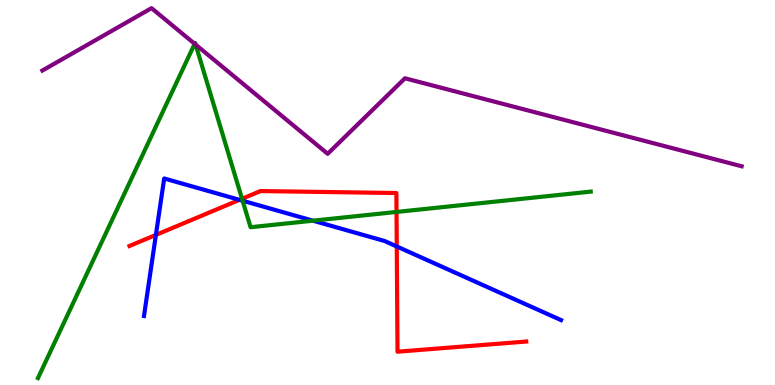[{'lines': ['blue', 'red'], 'intersections': [{'x': 2.01, 'y': 3.9}, {'x': 3.09, 'y': 4.81}, {'x': 5.12, 'y': 3.6}]}, {'lines': ['green', 'red'], 'intersections': [{'x': 3.12, 'y': 4.84}, {'x': 5.12, 'y': 4.49}]}, {'lines': ['purple', 'red'], 'intersections': []}, {'lines': ['blue', 'green'], 'intersections': [{'x': 3.13, 'y': 4.79}, {'x': 4.04, 'y': 4.27}]}, {'lines': ['blue', 'purple'], 'intersections': []}, {'lines': ['green', 'purple'], 'intersections': [{'x': 2.51, 'y': 8.86}, {'x': 2.52, 'y': 8.84}]}]